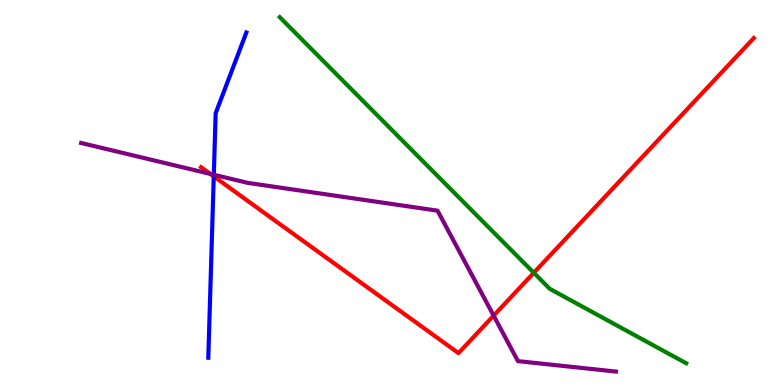[{'lines': ['blue', 'red'], 'intersections': [{'x': 2.76, 'y': 5.42}]}, {'lines': ['green', 'red'], 'intersections': [{'x': 6.89, 'y': 2.91}]}, {'lines': ['purple', 'red'], 'intersections': [{'x': 2.71, 'y': 5.48}, {'x': 6.37, 'y': 1.8}]}, {'lines': ['blue', 'green'], 'intersections': []}, {'lines': ['blue', 'purple'], 'intersections': [{'x': 2.76, 'y': 5.46}]}, {'lines': ['green', 'purple'], 'intersections': []}]